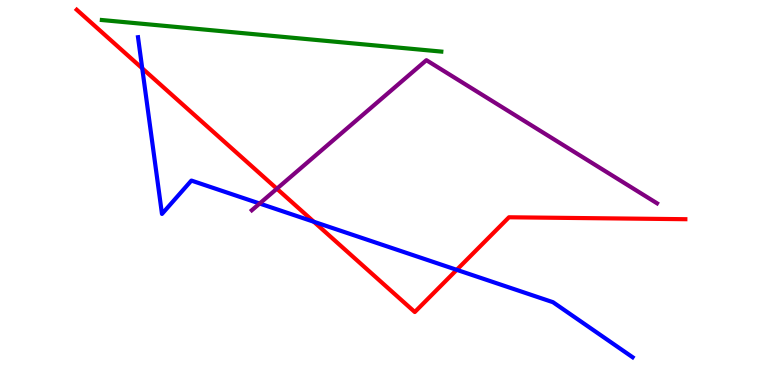[{'lines': ['blue', 'red'], 'intersections': [{'x': 1.84, 'y': 8.23}, {'x': 4.05, 'y': 4.24}, {'x': 5.89, 'y': 2.99}]}, {'lines': ['green', 'red'], 'intersections': []}, {'lines': ['purple', 'red'], 'intersections': [{'x': 3.57, 'y': 5.1}]}, {'lines': ['blue', 'green'], 'intersections': []}, {'lines': ['blue', 'purple'], 'intersections': [{'x': 3.35, 'y': 4.71}]}, {'lines': ['green', 'purple'], 'intersections': []}]